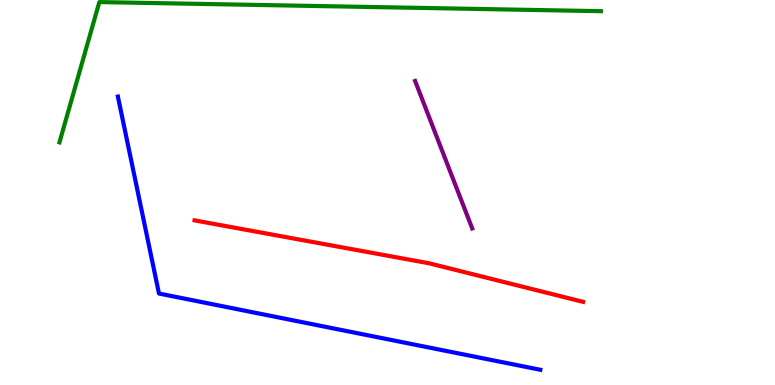[{'lines': ['blue', 'red'], 'intersections': []}, {'lines': ['green', 'red'], 'intersections': []}, {'lines': ['purple', 'red'], 'intersections': []}, {'lines': ['blue', 'green'], 'intersections': []}, {'lines': ['blue', 'purple'], 'intersections': []}, {'lines': ['green', 'purple'], 'intersections': []}]